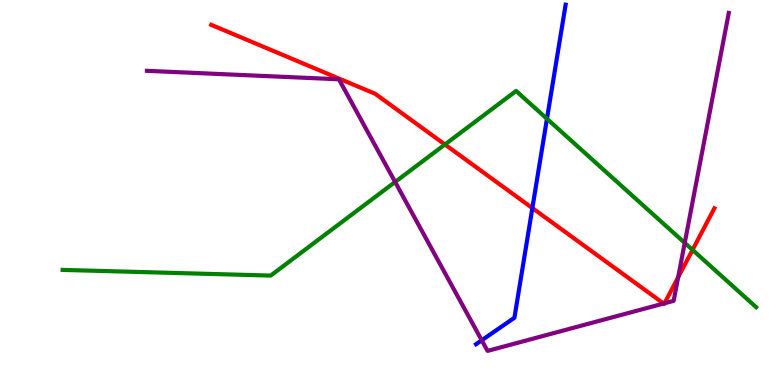[{'lines': ['blue', 'red'], 'intersections': [{'x': 6.87, 'y': 4.6}]}, {'lines': ['green', 'red'], 'intersections': [{'x': 5.74, 'y': 6.25}, {'x': 8.94, 'y': 3.51}]}, {'lines': ['purple', 'red'], 'intersections': [{'x': 8.56, 'y': 2.12}, {'x': 8.57, 'y': 2.12}, {'x': 8.75, 'y': 2.8}]}, {'lines': ['blue', 'green'], 'intersections': [{'x': 7.06, 'y': 6.91}]}, {'lines': ['blue', 'purple'], 'intersections': [{'x': 6.22, 'y': 1.16}]}, {'lines': ['green', 'purple'], 'intersections': [{'x': 5.1, 'y': 5.27}, {'x': 8.84, 'y': 3.69}]}]